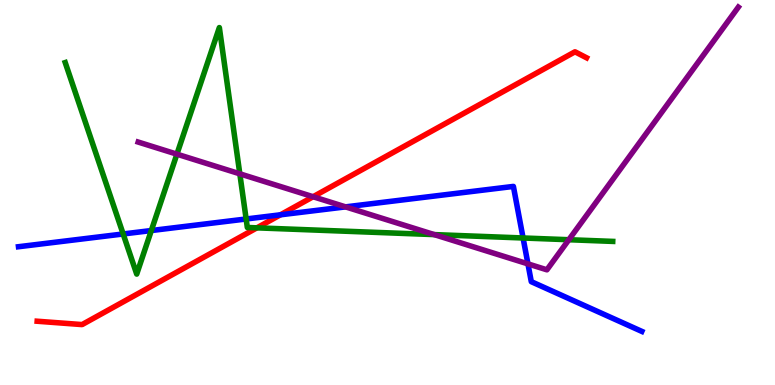[{'lines': ['blue', 'red'], 'intersections': [{'x': 3.62, 'y': 4.42}]}, {'lines': ['green', 'red'], 'intersections': [{'x': 3.31, 'y': 4.08}]}, {'lines': ['purple', 'red'], 'intersections': [{'x': 4.04, 'y': 4.89}]}, {'lines': ['blue', 'green'], 'intersections': [{'x': 1.59, 'y': 3.92}, {'x': 1.95, 'y': 4.01}, {'x': 3.18, 'y': 4.31}, {'x': 6.75, 'y': 3.82}]}, {'lines': ['blue', 'purple'], 'intersections': [{'x': 4.46, 'y': 4.63}, {'x': 6.81, 'y': 3.15}]}, {'lines': ['green', 'purple'], 'intersections': [{'x': 2.28, 'y': 6.0}, {'x': 3.09, 'y': 5.49}, {'x': 5.6, 'y': 3.91}, {'x': 7.34, 'y': 3.77}]}]